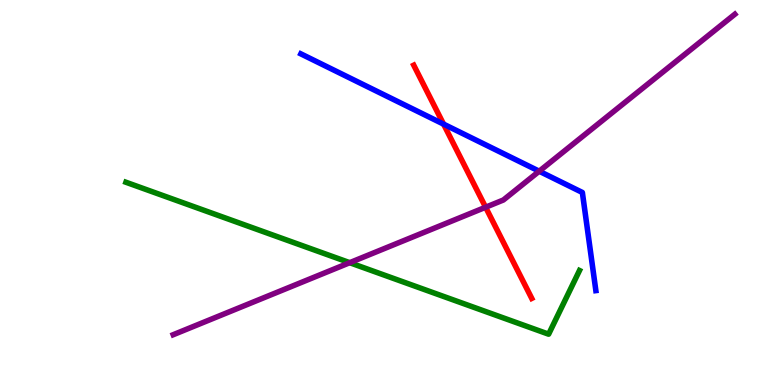[{'lines': ['blue', 'red'], 'intersections': [{'x': 5.72, 'y': 6.78}]}, {'lines': ['green', 'red'], 'intersections': []}, {'lines': ['purple', 'red'], 'intersections': [{'x': 6.27, 'y': 4.62}]}, {'lines': ['blue', 'green'], 'intersections': []}, {'lines': ['blue', 'purple'], 'intersections': [{'x': 6.96, 'y': 5.55}]}, {'lines': ['green', 'purple'], 'intersections': [{'x': 4.51, 'y': 3.18}]}]